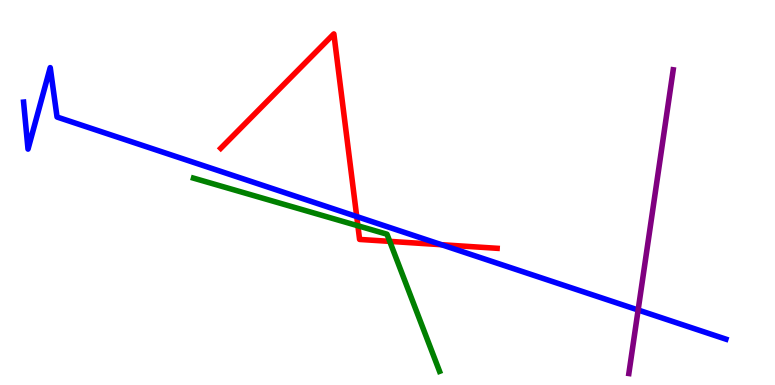[{'lines': ['blue', 'red'], 'intersections': [{'x': 4.6, 'y': 4.38}, {'x': 5.7, 'y': 3.64}]}, {'lines': ['green', 'red'], 'intersections': [{'x': 4.62, 'y': 4.14}, {'x': 5.03, 'y': 3.73}]}, {'lines': ['purple', 'red'], 'intersections': []}, {'lines': ['blue', 'green'], 'intersections': []}, {'lines': ['blue', 'purple'], 'intersections': [{'x': 8.23, 'y': 1.95}]}, {'lines': ['green', 'purple'], 'intersections': []}]